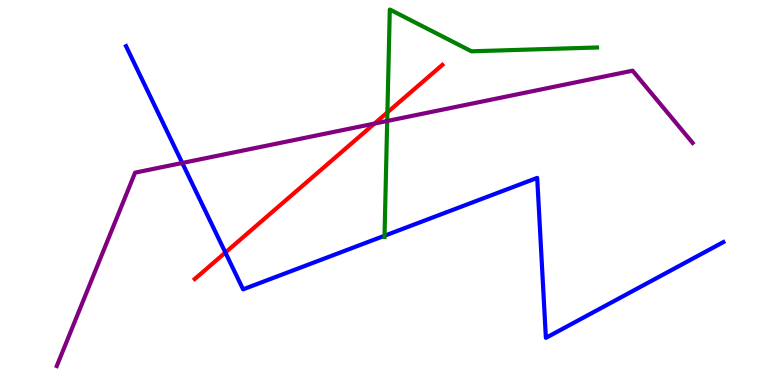[{'lines': ['blue', 'red'], 'intersections': [{'x': 2.91, 'y': 3.44}]}, {'lines': ['green', 'red'], 'intersections': [{'x': 5.0, 'y': 7.08}]}, {'lines': ['purple', 'red'], 'intersections': [{'x': 4.83, 'y': 6.79}]}, {'lines': ['blue', 'green'], 'intersections': [{'x': 4.96, 'y': 3.88}]}, {'lines': ['blue', 'purple'], 'intersections': [{'x': 2.35, 'y': 5.77}]}, {'lines': ['green', 'purple'], 'intersections': [{'x': 5.0, 'y': 6.86}]}]